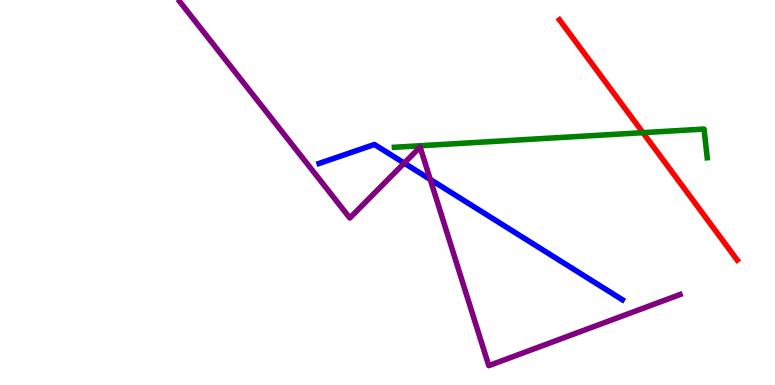[{'lines': ['blue', 'red'], 'intersections': []}, {'lines': ['green', 'red'], 'intersections': [{'x': 8.3, 'y': 6.55}]}, {'lines': ['purple', 'red'], 'intersections': []}, {'lines': ['blue', 'green'], 'intersections': []}, {'lines': ['blue', 'purple'], 'intersections': [{'x': 5.22, 'y': 5.76}, {'x': 5.55, 'y': 5.34}]}, {'lines': ['green', 'purple'], 'intersections': []}]